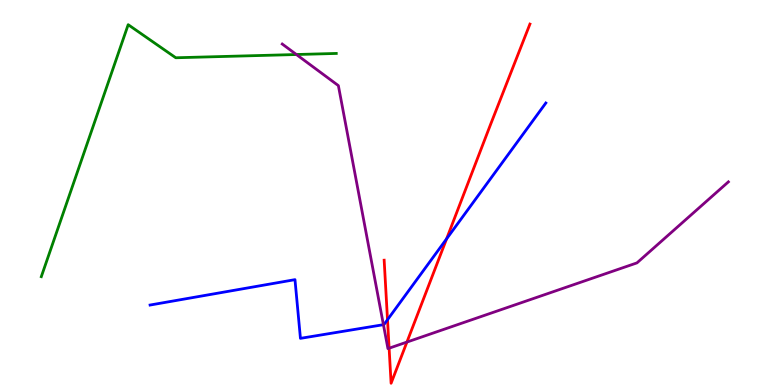[{'lines': ['blue', 'red'], 'intersections': [{'x': 5.0, 'y': 1.7}, {'x': 5.76, 'y': 3.8}]}, {'lines': ['green', 'red'], 'intersections': []}, {'lines': ['purple', 'red'], 'intersections': [{'x': 5.02, 'y': 0.956}, {'x': 5.25, 'y': 1.12}]}, {'lines': ['blue', 'green'], 'intersections': []}, {'lines': ['blue', 'purple'], 'intersections': [{'x': 4.95, 'y': 1.57}]}, {'lines': ['green', 'purple'], 'intersections': [{'x': 3.82, 'y': 8.58}]}]